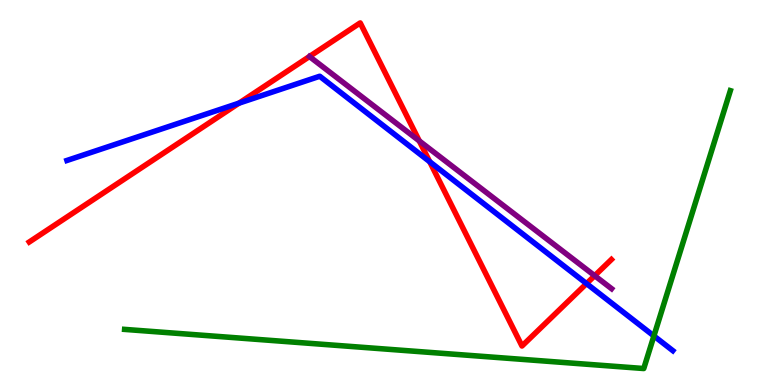[{'lines': ['blue', 'red'], 'intersections': [{'x': 3.08, 'y': 7.32}, {'x': 5.54, 'y': 5.8}, {'x': 7.57, 'y': 2.63}]}, {'lines': ['green', 'red'], 'intersections': []}, {'lines': ['purple', 'red'], 'intersections': [{'x': 5.41, 'y': 6.34}, {'x': 7.67, 'y': 2.84}]}, {'lines': ['blue', 'green'], 'intersections': [{'x': 8.44, 'y': 1.27}]}, {'lines': ['blue', 'purple'], 'intersections': []}, {'lines': ['green', 'purple'], 'intersections': []}]